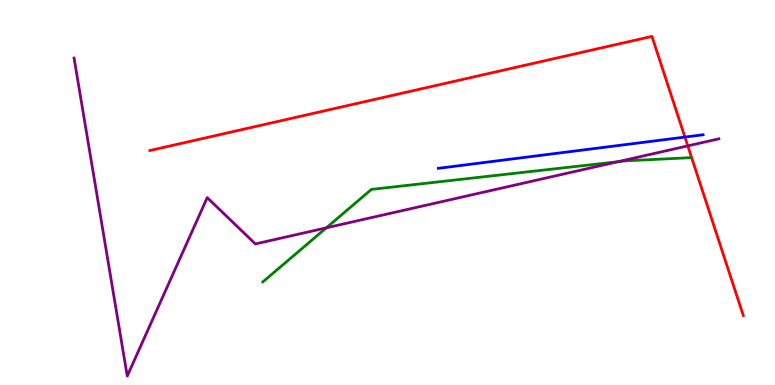[{'lines': ['blue', 'red'], 'intersections': [{'x': 8.84, 'y': 6.44}]}, {'lines': ['green', 'red'], 'intersections': []}, {'lines': ['purple', 'red'], 'intersections': [{'x': 8.87, 'y': 6.21}]}, {'lines': ['blue', 'green'], 'intersections': []}, {'lines': ['blue', 'purple'], 'intersections': []}, {'lines': ['green', 'purple'], 'intersections': [{'x': 4.21, 'y': 4.08}, {'x': 7.97, 'y': 5.8}]}]